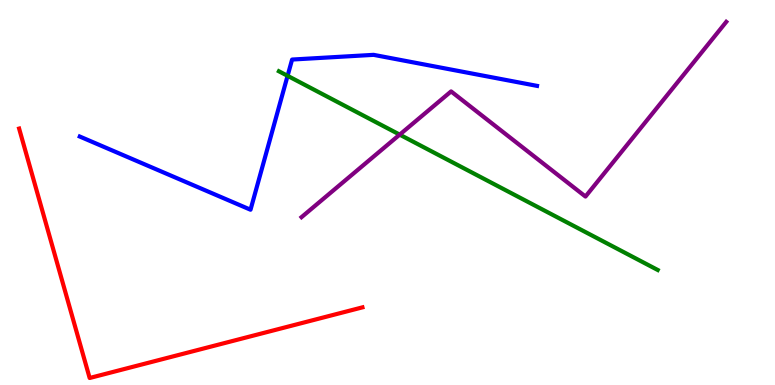[{'lines': ['blue', 'red'], 'intersections': []}, {'lines': ['green', 'red'], 'intersections': []}, {'lines': ['purple', 'red'], 'intersections': []}, {'lines': ['blue', 'green'], 'intersections': [{'x': 3.71, 'y': 8.03}]}, {'lines': ['blue', 'purple'], 'intersections': []}, {'lines': ['green', 'purple'], 'intersections': [{'x': 5.16, 'y': 6.5}]}]